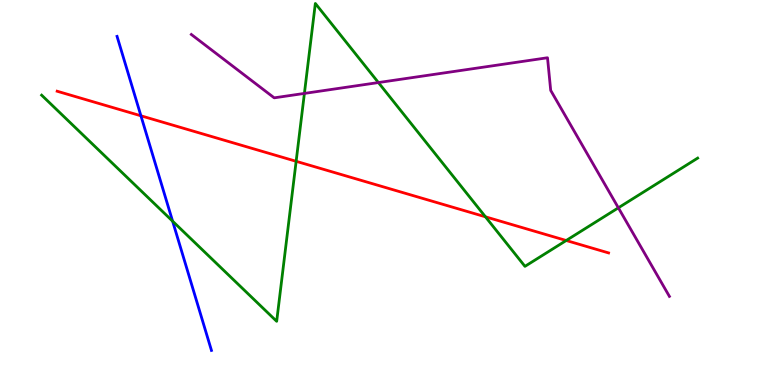[{'lines': ['blue', 'red'], 'intersections': [{'x': 1.82, 'y': 6.99}]}, {'lines': ['green', 'red'], 'intersections': [{'x': 3.82, 'y': 5.81}, {'x': 6.26, 'y': 4.37}, {'x': 7.31, 'y': 3.75}]}, {'lines': ['purple', 'red'], 'intersections': []}, {'lines': ['blue', 'green'], 'intersections': [{'x': 2.23, 'y': 4.26}]}, {'lines': ['blue', 'purple'], 'intersections': []}, {'lines': ['green', 'purple'], 'intersections': [{'x': 3.93, 'y': 7.57}, {'x': 4.88, 'y': 7.86}, {'x': 7.98, 'y': 4.6}]}]